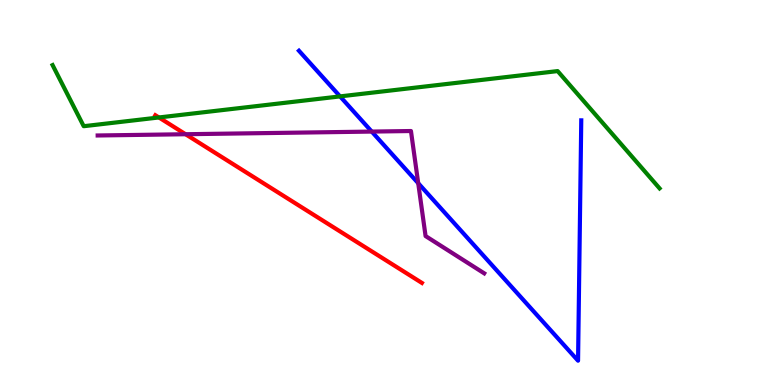[{'lines': ['blue', 'red'], 'intersections': []}, {'lines': ['green', 'red'], 'intersections': [{'x': 2.05, 'y': 6.95}]}, {'lines': ['purple', 'red'], 'intersections': [{'x': 2.39, 'y': 6.51}]}, {'lines': ['blue', 'green'], 'intersections': [{'x': 4.39, 'y': 7.5}]}, {'lines': ['blue', 'purple'], 'intersections': [{'x': 4.8, 'y': 6.58}, {'x': 5.4, 'y': 5.24}]}, {'lines': ['green', 'purple'], 'intersections': []}]